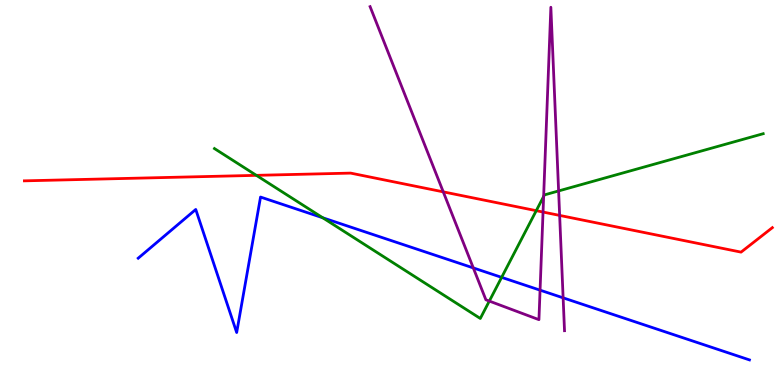[{'lines': ['blue', 'red'], 'intersections': []}, {'lines': ['green', 'red'], 'intersections': [{'x': 3.31, 'y': 5.45}, {'x': 6.92, 'y': 4.53}]}, {'lines': ['purple', 'red'], 'intersections': [{'x': 5.72, 'y': 5.02}, {'x': 7.01, 'y': 4.49}, {'x': 7.22, 'y': 4.4}]}, {'lines': ['blue', 'green'], 'intersections': [{'x': 4.16, 'y': 4.34}, {'x': 6.47, 'y': 2.8}]}, {'lines': ['blue', 'purple'], 'intersections': [{'x': 6.11, 'y': 3.04}, {'x': 6.97, 'y': 2.46}, {'x': 7.27, 'y': 2.26}]}, {'lines': ['green', 'purple'], 'intersections': [{'x': 6.31, 'y': 2.18}, {'x': 7.01, 'y': 4.9}, {'x': 7.21, 'y': 5.04}]}]